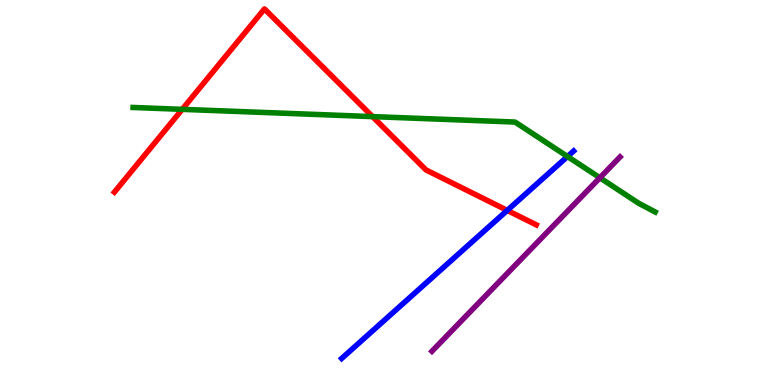[{'lines': ['blue', 'red'], 'intersections': [{'x': 6.55, 'y': 4.54}]}, {'lines': ['green', 'red'], 'intersections': [{'x': 2.35, 'y': 7.16}, {'x': 4.81, 'y': 6.97}]}, {'lines': ['purple', 'red'], 'intersections': []}, {'lines': ['blue', 'green'], 'intersections': [{'x': 7.32, 'y': 5.93}]}, {'lines': ['blue', 'purple'], 'intersections': []}, {'lines': ['green', 'purple'], 'intersections': [{'x': 7.74, 'y': 5.38}]}]